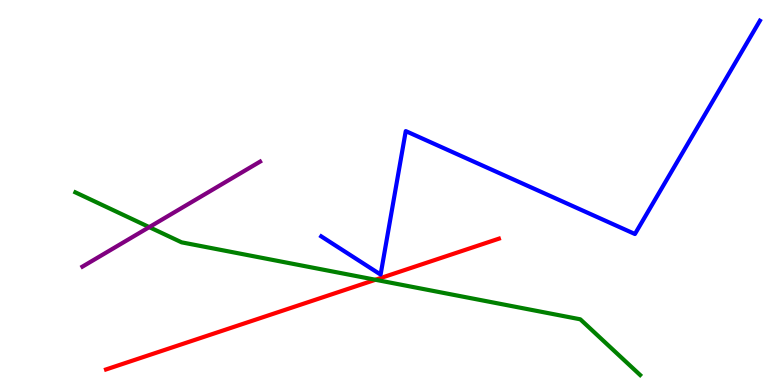[{'lines': ['blue', 'red'], 'intersections': []}, {'lines': ['green', 'red'], 'intersections': [{'x': 4.84, 'y': 2.73}]}, {'lines': ['purple', 'red'], 'intersections': []}, {'lines': ['blue', 'green'], 'intersections': []}, {'lines': ['blue', 'purple'], 'intersections': []}, {'lines': ['green', 'purple'], 'intersections': [{'x': 1.93, 'y': 4.1}]}]